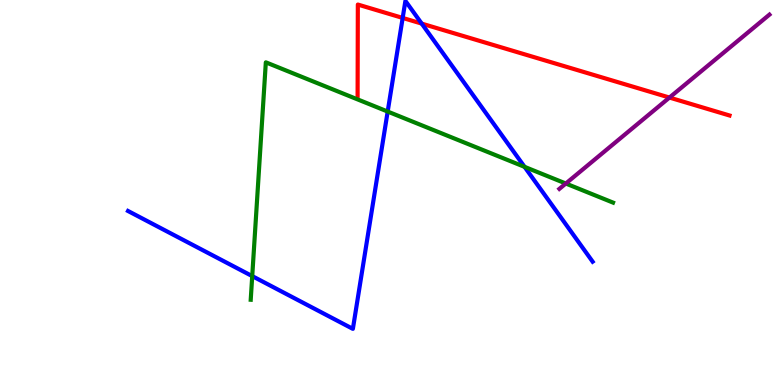[{'lines': ['blue', 'red'], 'intersections': [{'x': 5.2, 'y': 9.53}, {'x': 5.44, 'y': 9.39}]}, {'lines': ['green', 'red'], 'intersections': []}, {'lines': ['purple', 'red'], 'intersections': [{'x': 8.64, 'y': 7.47}]}, {'lines': ['blue', 'green'], 'intersections': [{'x': 3.25, 'y': 2.83}, {'x': 5.0, 'y': 7.1}, {'x': 6.77, 'y': 5.67}]}, {'lines': ['blue', 'purple'], 'intersections': []}, {'lines': ['green', 'purple'], 'intersections': [{'x': 7.3, 'y': 5.23}]}]